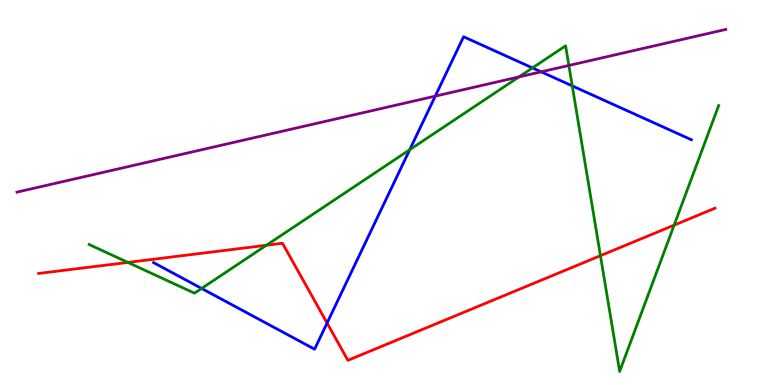[{'lines': ['blue', 'red'], 'intersections': [{'x': 4.22, 'y': 1.61}]}, {'lines': ['green', 'red'], 'intersections': [{'x': 1.65, 'y': 3.18}, {'x': 3.44, 'y': 3.63}, {'x': 7.75, 'y': 3.36}, {'x': 8.7, 'y': 4.15}]}, {'lines': ['purple', 'red'], 'intersections': []}, {'lines': ['blue', 'green'], 'intersections': [{'x': 2.6, 'y': 2.51}, {'x': 5.29, 'y': 6.11}, {'x': 6.87, 'y': 8.24}, {'x': 7.38, 'y': 7.77}]}, {'lines': ['blue', 'purple'], 'intersections': [{'x': 5.62, 'y': 7.5}, {'x': 6.98, 'y': 8.13}]}, {'lines': ['green', 'purple'], 'intersections': [{'x': 6.7, 'y': 8.0}, {'x': 7.34, 'y': 8.3}]}]